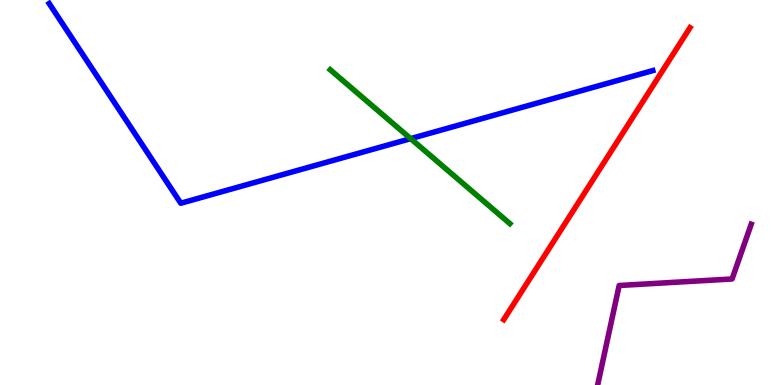[{'lines': ['blue', 'red'], 'intersections': []}, {'lines': ['green', 'red'], 'intersections': []}, {'lines': ['purple', 'red'], 'intersections': []}, {'lines': ['blue', 'green'], 'intersections': [{'x': 5.3, 'y': 6.4}]}, {'lines': ['blue', 'purple'], 'intersections': []}, {'lines': ['green', 'purple'], 'intersections': []}]